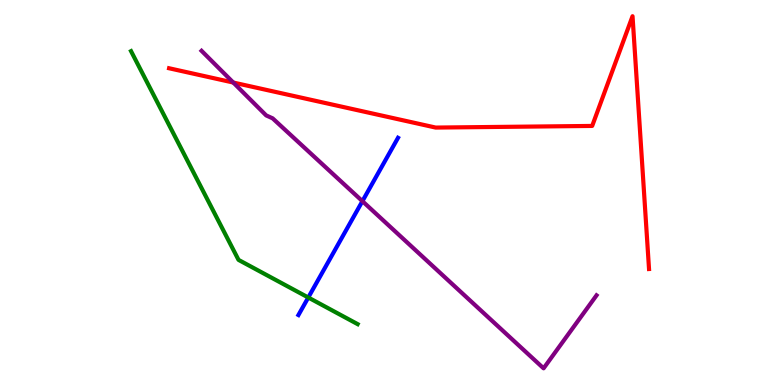[{'lines': ['blue', 'red'], 'intersections': []}, {'lines': ['green', 'red'], 'intersections': []}, {'lines': ['purple', 'red'], 'intersections': [{'x': 3.01, 'y': 7.86}]}, {'lines': ['blue', 'green'], 'intersections': [{'x': 3.98, 'y': 2.27}]}, {'lines': ['blue', 'purple'], 'intersections': [{'x': 4.68, 'y': 4.77}]}, {'lines': ['green', 'purple'], 'intersections': []}]